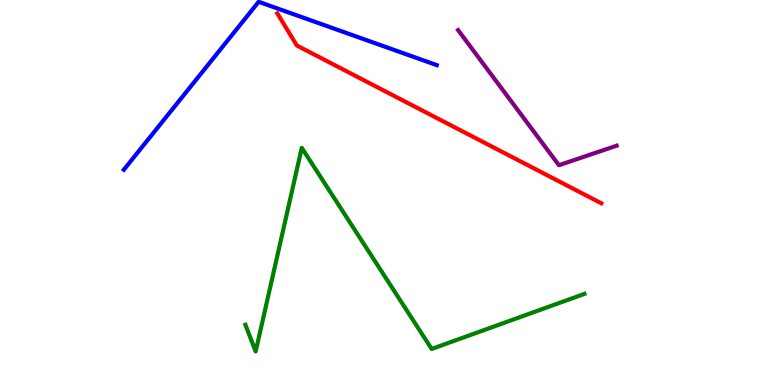[{'lines': ['blue', 'red'], 'intersections': []}, {'lines': ['green', 'red'], 'intersections': []}, {'lines': ['purple', 'red'], 'intersections': []}, {'lines': ['blue', 'green'], 'intersections': []}, {'lines': ['blue', 'purple'], 'intersections': []}, {'lines': ['green', 'purple'], 'intersections': []}]